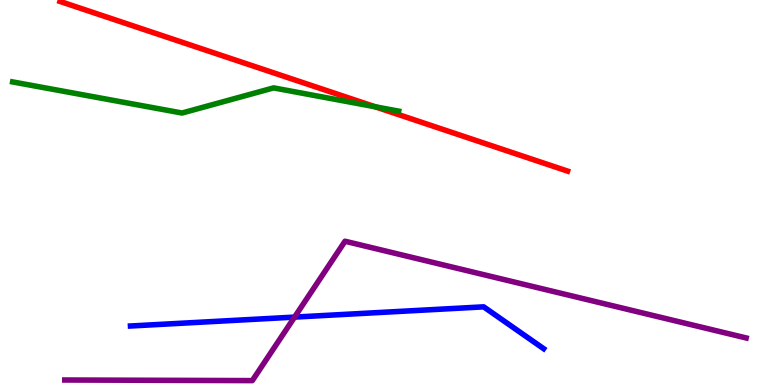[{'lines': ['blue', 'red'], 'intersections': []}, {'lines': ['green', 'red'], 'intersections': [{'x': 4.84, 'y': 7.23}]}, {'lines': ['purple', 'red'], 'intersections': []}, {'lines': ['blue', 'green'], 'intersections': []}, {'lines': ['blue', 'purple'], 'intersections': [{'x': 3.8, 'y': 1.76}]}, {'lines': ['green', 'purple'], 'intersections': []}]